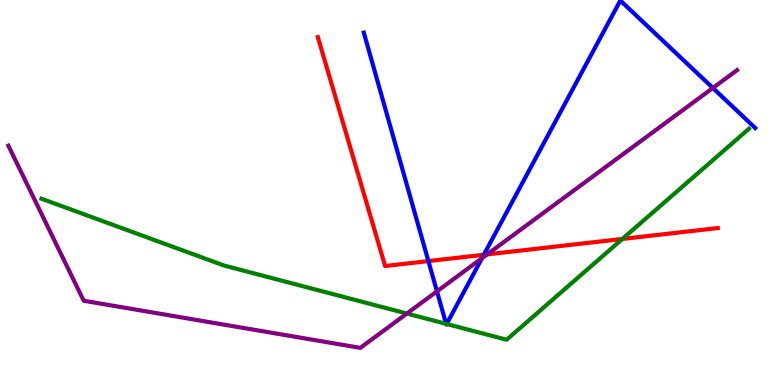[{'lines': ['blue', 'red'], 'intersections': [{'x': 5.53, 'y': 3.22}, {'x': 6.24, 'y': 3.38}]}, {'lines': ['green', 'red'], 'intersections': [{'x': 8.03, 'y': 3.79}]}, {'lines': ['purple', 'red'], 'intersections': [{'x': 6.29, 'y': 3.39}]}, {'lines': ['blue', 'green'], 'intersections': [{'x': 5.76, 'y': 1.59}, {'x': 5.76, 'y': 1.58}]}, {'lines': ['blue', 'purple'], 'intersections': [{'x': 5.64, 'y': 2.43}, {'x': 6.22, 'y': 3.29}, {'x': 9.2, 'y': 7.71}]}, {'lines': ['green', 'purple'], 'intersections': [{'x': 5.25, 'y': 1.86}]}]